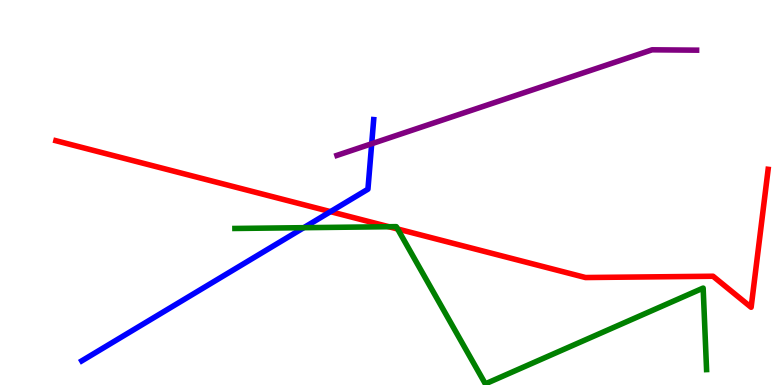[{'lines': ['blue', 'red'], 'intersections': [{'x': 4.26, 'y': 4.5}]}, {'lines': ['green', 'red'], 'intersections': [{'x': 5.02, 'y': 4.11}, {'x': 5.13, 'y': 4.05}]}, {'lines': ['purple', 'red'], 'intersections': []}, {'lines': ['blue', 'green'], 'intersections': [{'x': 3.92, 'y': 4.09}]}, {'lines': ['blue', 'purple'], 'intersections': [{'x': 4.8, 'y': 6.27}]}, {'lines': ['green', 'purple'], 'intersections': []}]